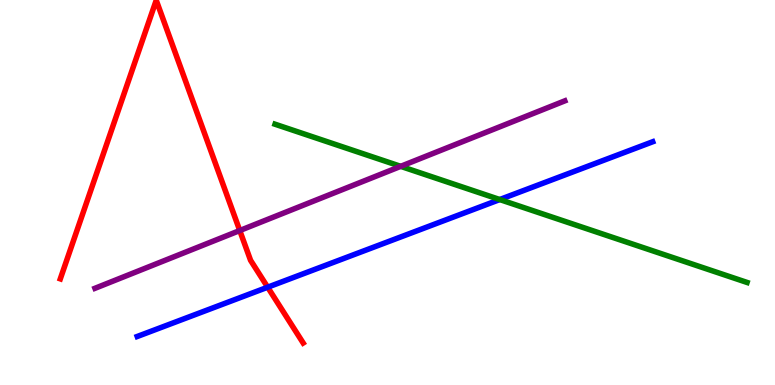[{'lines': ['blue', 'red'], 'intersections': [{'x': 3.45, 'y': 2.54}]}, {'lines': ['green', 'red'], 'intersections': []}, {'lines': ['purple', 'red'], 'intersections': [{'x': 3.09, 'y': 4.01}]}, {'lines': ['blue', 'green'], 'intersections': [{'x': 6.45, 'y': 4.82}]}, {'lines': ['blue', 'purple'], 'intersections': []}, {'lines': ['green', 'purple'], 'intersections': [{'x': 5.17, 'y': 5.68}]}]